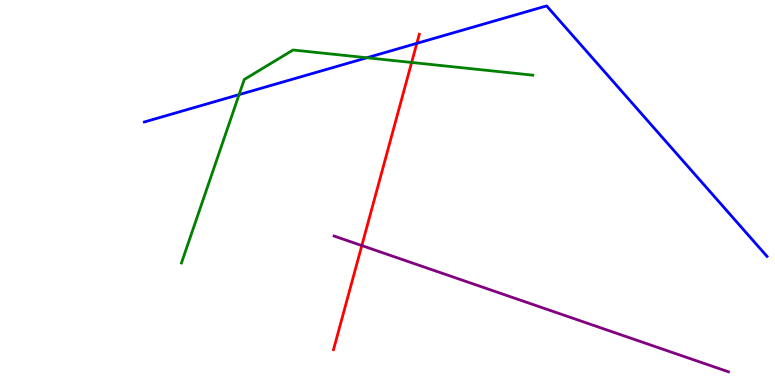[{'lines': ['blue', 'red'], 'intersections': [{'x': 5.38, 'y': 8.87}]}, {'lines': ['green', 'red'], 'intersections': [{'x': 5.31, 'y': 8.38}]}, {'lines': ['purple', 'red'], 'intersections': [{'x': 4.67, 'y': 3.62}]}, {'lines': ['blue', 'green'], 'intersections': [{'x': 3.08, 'y': 7.54}, {'x': 4.73, 'y': 8.5}]}, {'lines': ['blue', 'purple'], 'intersections': []}, {'lines': ['green', 'purple'], 'intersections': []}]